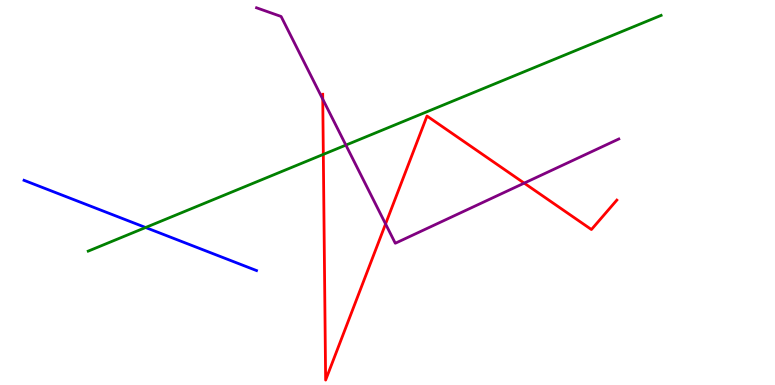[{'lines': ['blue', 'red'], 'intersections': []}, {'lines': ['green', 'red'], 'intersections': [{'x': 4.17, 'y': 5.99}]}, {'lines': ['purple', 'red'], 'intersections': [{'x': 4.16, 'y': 7.42}, {'x': 4.98, 'y': 4.18}, {'x': 6.76, 'y': 5.24}]}, {'lines': ['blue', 'green'], 'intersections': [{'x': 1.88, 'y': 4.09}]}, {'lines': ['blue', 'purple'], 'intersections': []}, {'lines': ['green', 'purple'], 'intersections': [{'x': 4.46, 'y': 6.23}]}]